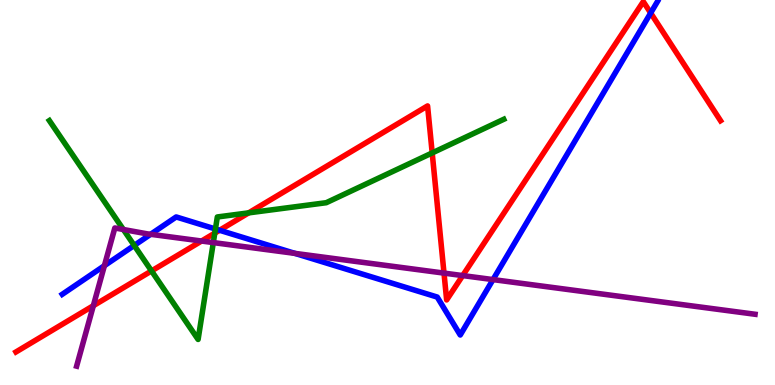[{'lines': ['blue', 'red'], 'intersections': [{'x': 2.83, 'y': 4.02}, {'x': 8.4, 'y': 9.66}]}, {'lines': ['green', 'red'], 'intersections': [{'x': 1.96, 'y': 2.96}, {'x': 2.77, 'y': 3.95}, {'x': 3.21, 'y': 4.47}, {'x': 5.58, 'y': 6.03}]}, {'lines': ['purple', 'red'], 'intersections': [{'x': 1.2, 'y': 2.06}, {'x': 2.6, 'y': 3.74}, {'x': 5.73, 'y': 2.91}, {'x': 5.97, 'y': 2.84}]}, {'lines': ['blue', 'green'], 'intersections': [{'x': 1.73, 'y': 3.62}, {'x': 2.78, 'y': 4.05}]}, {'lines': ['blue', 'purple'], 'intersections': [{'x': 1.35, 'y': 3.1}, {'x': 1.94, 'y': 3.91}, {'x': 3.81, 'y': 3.42}, {'x': 6.36, 'y': 2.74}]}, {'lines': ['green', 'purple'], 'intersections': [{'x': 1.59, 'y': 4.04}, {'x': 2.75, 'y': 3.7}]}]